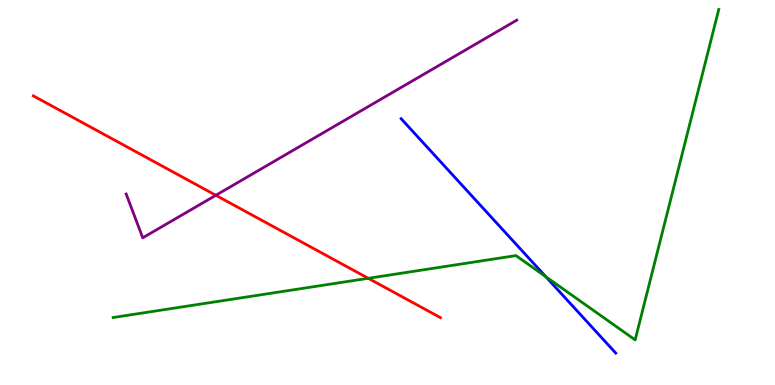[{'lines': ['blue', 'red'], 'intersections': []}, {'lines': ['green', 'red'], 'intersections': [{'x': 4.75, 'y': 2.77}]}, {'lines': ['purple', 'red'], 'intersections': [{'x': 2.79, 'y': 4.93}]}, {'lines': ['blue', 'green'], 'intersections': [{'x': 7.04, 'y': 2.81}]}, {'lines': ['blue', 'purple'], 'intersections': []}, {'lines': ['green', 'purple'], 'intersections': []}]